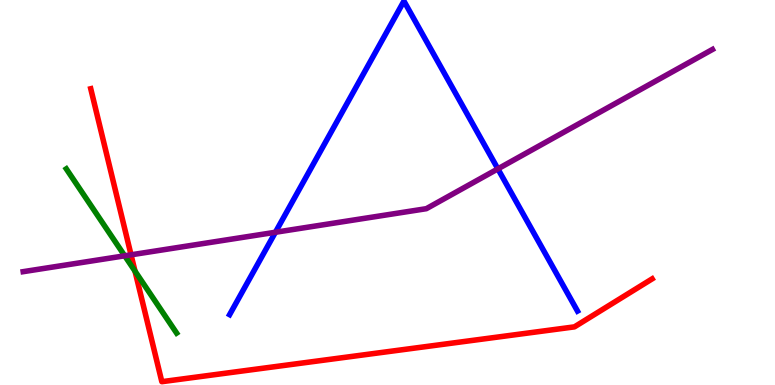[{'lines': ['blue', 'red'], 'intersections': []}, {'lines': ['green', 'red'], 'intersections': [{'x': 1.74, 'y': 2.96}]}, {'lines': ['purple', 'red'], 'intersections': [{'x': 1.69, 'y': 3.38}]}, {'lines': ['blue', 'green'], 'intersections': []}, {'lines': ['blue', 'purple'], 'intersections': [{'x': 3.55, 'y': 3.97}, {'x': 6.42, 'y': 5.61}]}, {'lines': ['green', 'purple'], 'intersections': [{'x': 1.61, 'y': 3.36}]}]